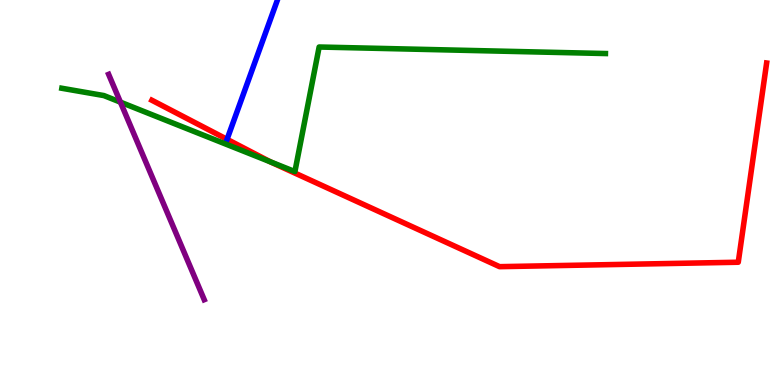[{'lines': ['blue', 'red'], 'intersections': [{'x': 2.93, 'y': 6.38}]}, {'lines': ['green', 'red'], 'intersections': [{'x': 3.49, 'y': 5.8}]}, {'lines': ['purple', 'red'], 'intersections': []}, {'lines': ['blue', 'green'], 'intersections': []}, {'lines': ['blue', 'purple'], 'intersections': []}, {'lines': ['green', 'purple'], 'intersections': [{'x': 1.55, 'y': 7.35}]}]